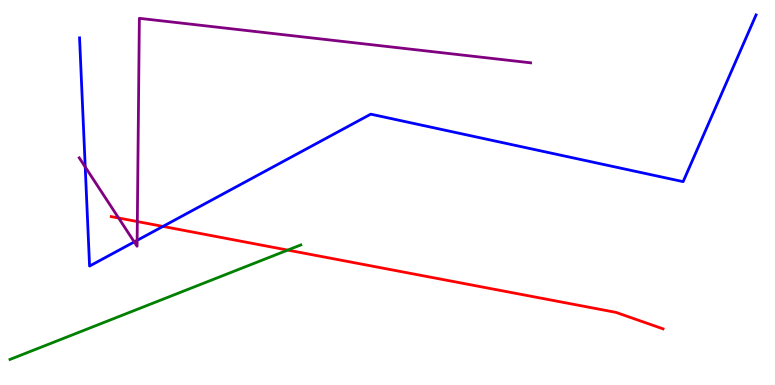[{'lines': ['blue', 'red'], 'intersections': [{'x': 2.1, 'y': 4.12}]}, {'lines': ['green', 'red'], 'intersections': [{'x': 3.71, 'y': 3.5}]}, {'lines': ['purple', 'red'], 'intersections': [{'x': 1.53, 'y': 4.34}, {'x': 1.77, 'y': 4.25}]}, {'lines': ['blue', 'green'], 'intersections': []}, {'lines': ['blue', 'purple'], 'intersections': [{'x': 1.1, 'y': 5.66}, {'x': 1.73, 'y': 3.72}, {'x': 1.77, 'y': 3.76}]}, {'lines': ['green', 'purple'], 'intersections': []}]